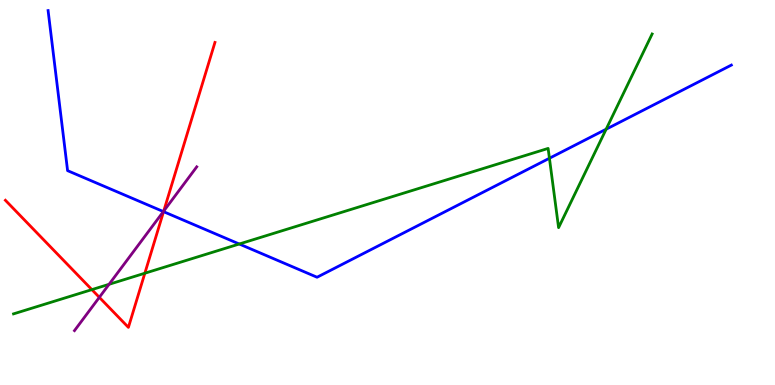[{'lines': ['blue', 'red'], 'intersections': [{'x': 2.11, 'y': 4.5}]}, {'lines': ['green', 'red'], 'intersections': [{'x': 1.19, 'y': 2.48}, {'x': 1.87, 'y': 2.9}]}, {'lines': ['purple', 'red'], 'intersections': [{'x': 1.28, 'y': 2.28}, {'x': 2.11, 'y': 4.52}]}, {'lines': ['blue', 'green'], 'intersections': [{'x': 3.09, 'y': 3.66}, {'x': 7.09, 'y': 5.89}, {'x': 7.82, 'y': 6.64}]}, {'lines': ['blue', 'purple'], 'intersections': [{'x': 2.11, 'y': 4.5}]}, {'lines': ['green', 'purple'], 'intersections': [{'x': 1.41, 'y': 2.62}]}]